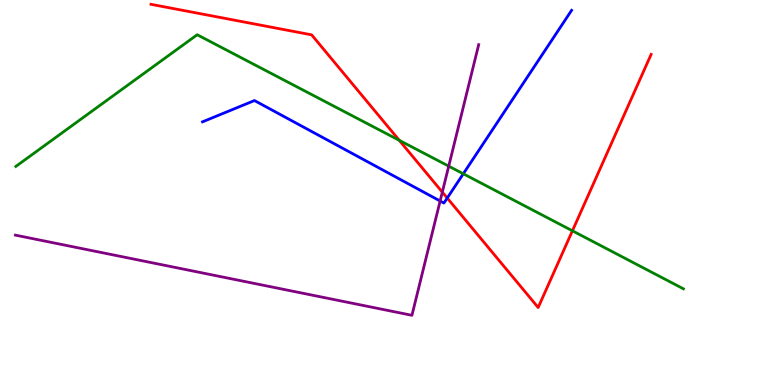[{'lines': ['blue', 'red'], 'intersections': [{'x': 5.77, 'y': 4.86}]}, {'lines': ['green', 'red'], 'intersections': [{'x': 5.15, 'y': 6.35}, {'x': 7.39, 'y': 4.01}]}, {'lines': ['purple', 'red'], 'intersections': [{'x': 5.71, 'y': 5.01}]}, {'lines': ['blue', 'green'], 'intersections': [{'x': 5.98, 'y': 5.49}]}, {'lines': ['blue', 'purple'], 'intersections': [{'x': 5.68, 'y': 4.78}]}, {'lines': ['green', 'purple'], 'intersections': [{'x': 5.79, 'y': 5.68}]}]